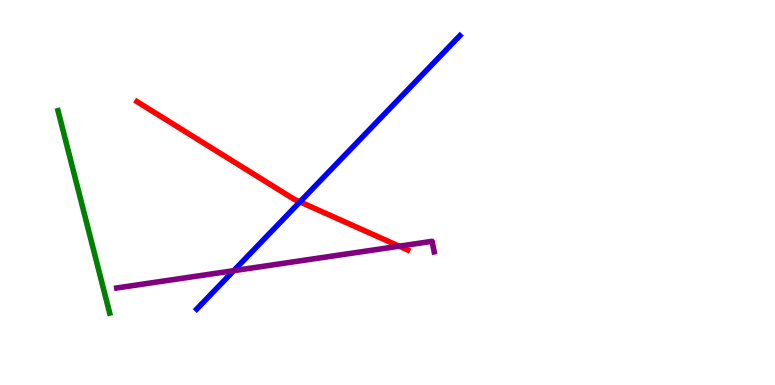[{'lines': ['blue', 'red'], 'intersections': [{'x': 3.87, 'y': 4.76}]}, {'lines': ['green', 'red'], 'intersections': []}, {'lines': ['purple', 'red'], 'intersections': [{'x': 5.15, 'y': 3.61}]}, {'lines': ['blue', 'green'], 'intersections': []}, {'lines': ['blue', 'purple'], 'intersections': [{'x': 3.02, 'y': 2.97}]}, {'lines': ['green', 'purple'], 'intersections': []}]